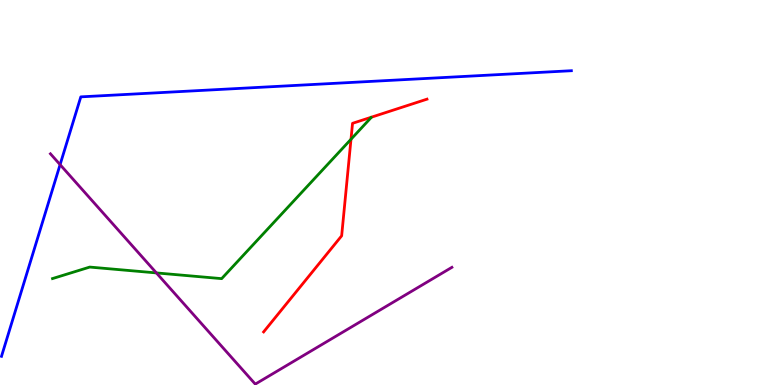[{'lines': ['blue', 'red'], 'intersections': []}, {'lines': ['green', 'red'], 'intersections': [{'x': 4.53, 'y': 6.38}]}, {'lines': ['purple', 'red'], 'intersections': []}, {'lines': ['blue', 'green'], 'intersections': []}, {'lines': ['blue', 'purple'], 'intersections': [{'x': 0.775, 'y': 5.72}]}, {'lines': ['green', 'purple'], 'intersections': [{'x': 2.02, 'y': 2.91}]}]